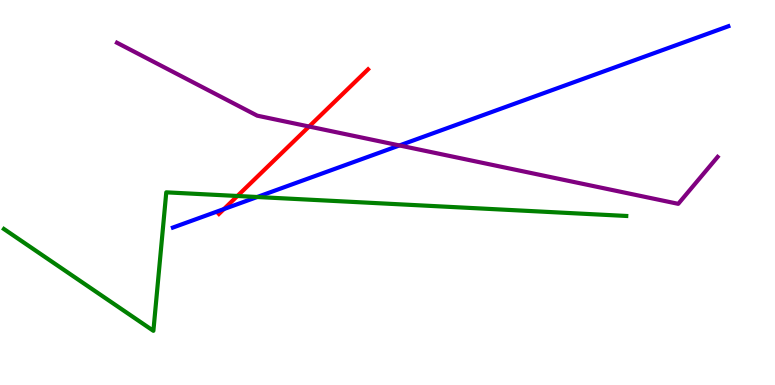[{'lines': ['blue', 'red'], 'intersections': [{'x': 2.89, 'y': 4.57}]}, {'lines': ['green', 'red'], 'intersections': [{'x': 3.06, 'y': 4.91}]}, {'lines': ['purple', 'red'], 'intersections': [{'x': 3.99, 'y': 6.71}]}, {'lines': ['blue', 'green'], 'intersections': [{'x': 3.32, 'y': 4.88}]}, {'lines': ['blue', 'purple'], 'intersections': [{'x': 5.15, 'y': 6.22}]}, {'lines': ['green', 'purple'], 'intersections': []}]